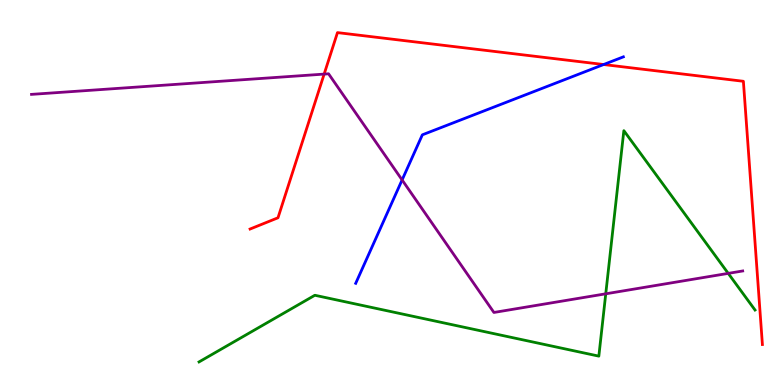[{'lines': ['blue', 'red'], 'intersections': [{'x': 7.79, 'y': 8.32}]}, {'lines': ['green', 'red'], 'intersections': []}, {'lines': ['purple', 'red'], 'intersections': [{'x': 4.18, 'y': 8.08}]}, {'lines': ['blue', 'green'], 'intersections': []}, {'lines': ['blue', 'purple'], 'intersections': [{'x': 5.19, 'y': 5.33}]}, {'lines': ['green', 'purple'], 'intersections': [{'x': 7.82, 'y': 2.37}, {'x': 9.4, 'y': 2.9}]}]